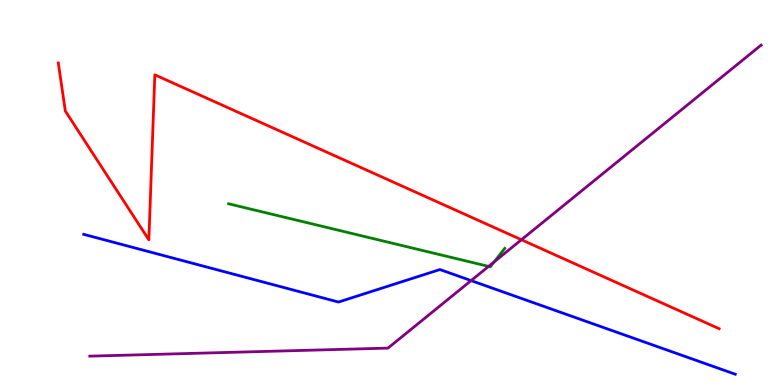[{'lines': ['blue', 'red'], 'intersections': []}, {'lines': ['green', 'red'], 'intersections': []}, {'lines': ['purple', 'red'], 'intersections': [{'x': 6.73, 'y': 3.77}]}, {'lines': ['blue', 'green'], 'intersections': []}, {'lines': ['blue', 'purple'], 'intersections': [{'x': 6.08, 'y': 2.71}]}, {'lines': ['green', 'purple'], 'intersections': [{'x': 6.3, 'y': 3.08}, {'x': 6.38, 'y': 3.2}]}]